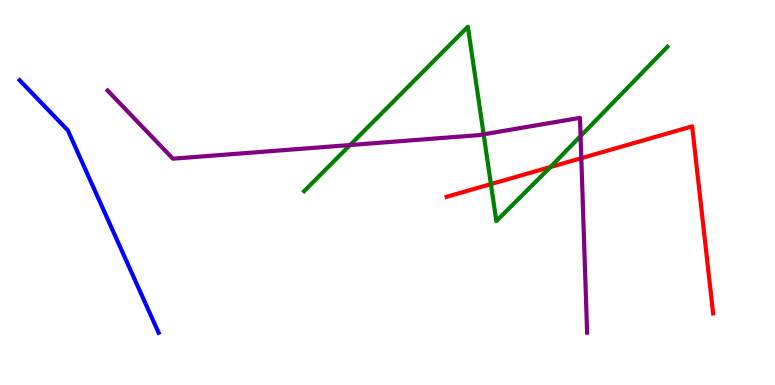[{'lines': ['blue', 'red'], 'intersections': []}, {'lines': ['green', 'red'], 'intersections': [{'x': 6.33, 'y': 5.22}, {'x': 7.1, 'y': 5.66}]}, {'lines': ['purple', 'red'], 'intersections': [{'x': 7.5, 'y': 5.89}]}, {'lines': ['blue', 'green'], 'intersections': []}, {'lines': ['blue', 'purple'], 'intersections': []}, {'lines': ['green', 'purple'], 'intersections': [{'x': 4.52, 'y': 6.23}, {'x': 6.24, 'y': 6.51}, {'x': 7.49, 'y': 6.47}]}]